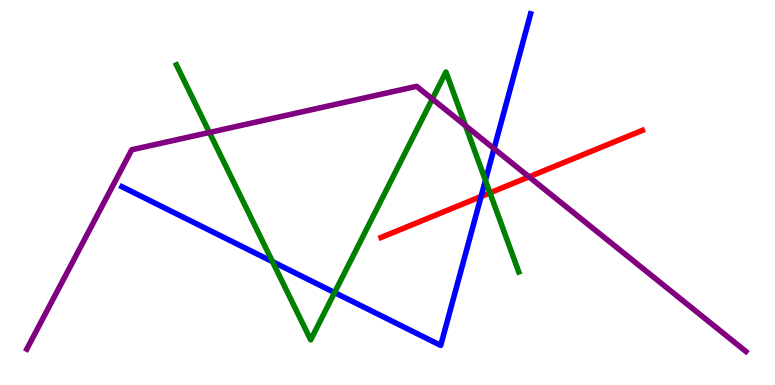[{'lines': ['blue', 'red'], 'intersections': [{'x': 6.21, 'y': 4.9}]}, {'lines': ['green', 'red'], 'intersections': [{'x': 6.32, 'y': 4.99}]}, {'lines': ['purple', 'red'], 'intersections': [{'x': 6.83, 'y': 5.41}]}, {'lines': ['blue', 'green'], 'intersections': [{'x': 3.52, 'y': 3.2}, {'x': 4.32, 'y': 2.4}, {'x': 6.26, 'y': 5.31}]}, {'lines': ['blue', 'purple'], 'intersections': [{'x': 6.37, 'y': 6.14}]}, {'lines': ['green', 'purple'], 'intersections': [{'x': 2.7, 'y': 6.56}, {'x': 5.58, 'y': 7.43}, {'x': 6.01, 'y': 6.73}]}]